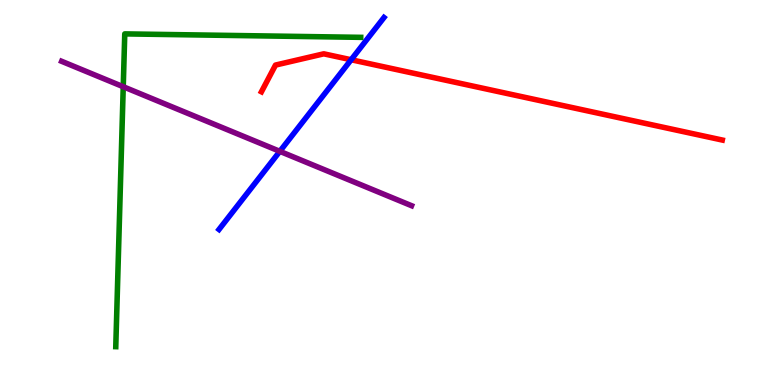[{'lines': ['blue', 'red'], 'intersections': [{'x': 4.53, 'y': 8.45}]}, {'lines': ['green', 'red'], 'intersections': []}, {'lines': ['purple', 'red'], 'intersections': []}, {'lines': ['blue', 'green'], 'intersections': []}, {'lines': ['blue', 'purple'], 'intersections': [{'x': 3.61, 'y': 6.07}]}, {'lines': ['green', 'purple'], 'intersections': [{'x': 1.59, 'y': 7.75}]}]